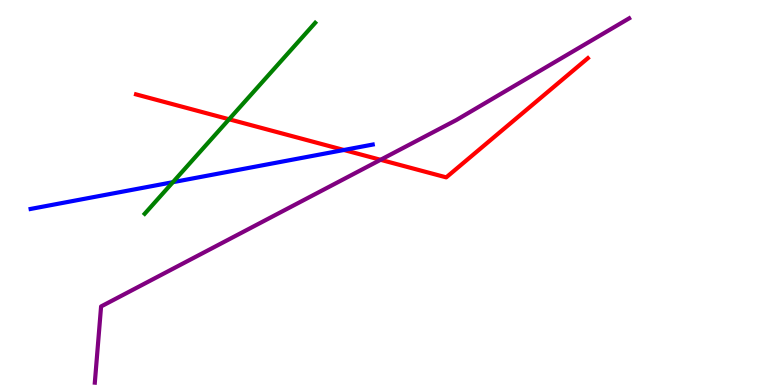[{'lines': ['blue', 'red'], 'intersections': [{'x': 4.44, 'y': 6.1}]}, {'lines': ['green', 'red'], 'intersections': [{'x': 2.96, 'y': 6.9}]}, {'lines': ['purple', 'red'], 'intersections': [{'x': 4.91, 'y': 5.85}]}, {'lines': ['blue', 'green'], 'intersections': [{'x': 2.23, 'y': 5.27}]}, {'lines': ['blue', 'purple'], 'intersections': []}, {'lines': ['green', 'purple'], 'intersections': []}]